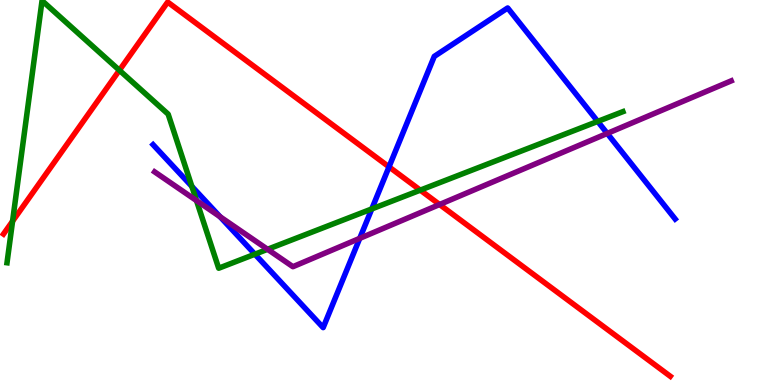[{'lines': ['blue', 'red'], 'intersections': [{'x': 5.02, 'y': 5.67}]}, {'lines': ['green', 'red'], 'intersections': [{'x': 0.162, 'y': 4.25}, {'x': 1.54, 'y': 8.17}, {'x': 5.42, 'y': 5.06}]}, {'lines': ['purple', 'red'], 'intersections': [{'x': 5.67, 'y': 4.69}]}, {'lines': ['blue', 'green'], 'intersections': [{'x': 2.48, 'y': 5.16}, {'x': 3.29, 'y': 3.4}, {'x': 4.8, 'y': 4.57}, {'x': 7.71, 'y': 6.85}]}, {'lines': ['blue', 'purple'], 'intersections': [{'x': 2.84, 'y': 4.37}, {'x': 4.64, 'y': 3.81}, {'x': 7.84, 'y': 6.53}]}, {'lines': ['green', 'purple'], 'intersections': [{'x': 2.54, 'y': 4.79}, {'x': 3.45, 'y': 3.52}]}]